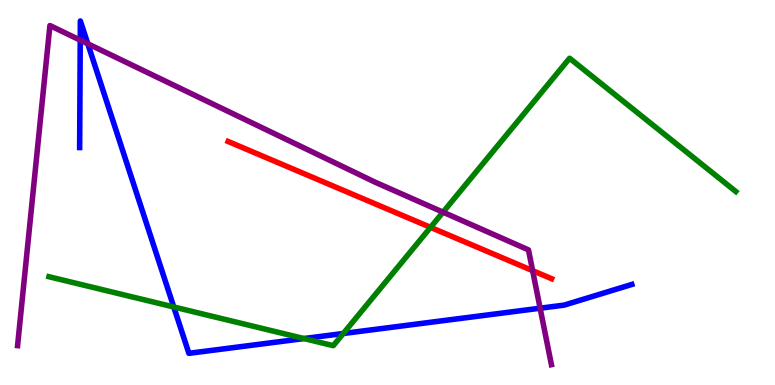[{'lines': ['blue', 'red'], 'intersections': []}, {'lines': ['green', 'red'], 'intersections': [{'x': 5.56, 'y': 4.09}]}, {'lines': ['purple', 'red'], 'intersections': [{'x': 6.87, 'y': 2.97}]}, {'lines': ['blue', 'green'], 'intersections': [{'x': 2.24, 'y': 2.03}, {'x': 3.92, 'y': 1.21}, {'x': 4.43, 'y': 1.34}]}, {'lines': ['blue', 'purple'], 'intersections': [{'x': 1.04, 'y': 8.96}, {'x': 1.13, 'y': 8.86}, {'x': 6.97, 'y': 1.99}]}, {'lines': ['green', 'purple'], 'intersections': [{'x': 5.72, 'y': 4.49}]}]